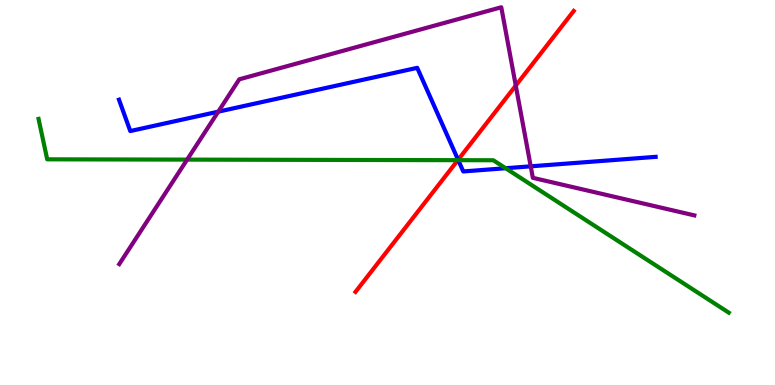[{'lines': ['blue', 'red'], 'intersections': [{'x': 5.91, 'y': 5.85}]}, {'lines': ['green', 'red'], 'intersections': [{'x': 5.91, 'y': 5.84}]}, {'lines': ['purple', 'red'], 'intersections': [{'x': 6.66, 'y': 7.78}]}, {'lines': ['blue', 'green'], 'intersections': [{'x': 5.91, 'y': 5.84}, {'x': 6.52, 'y': 5.63}]}, {'lines': ['blue', 'purple'], 'intersections': [{'x': 2.82, 'y': 7.1}, {'x': 6.85, 'y': 5.68}]}, {'lines': ['green', 'purple'], 'intersections': [{'x': 2.41, 'y': 5.85}]}]